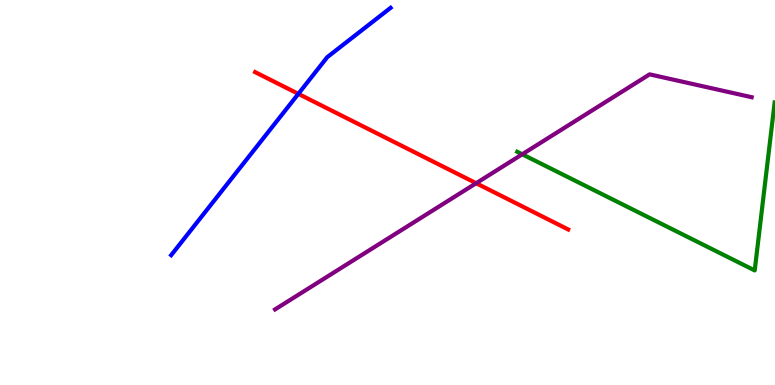[{'lines': ['blue', 'red'], 'intersections': [{'x': 3.85, 'y': 7.56}]}, {'lines': ['green', 'red'], 'intersections': []}, {'lines': ['purple', 'red'], 'intersections': [{'x': 6.14, 'y': 5.24}]}, {'lines': ['blue', 'green'], 'intersections': []}, {'lines': ['blue', 'purple'], 'intersections': []}, {'lines': ['green', 'purple'], 'intersections': [{'x': 6.74, 'y': 5.99}]}]